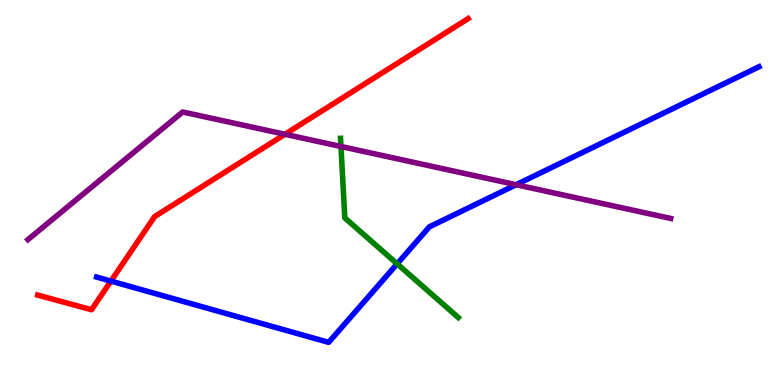[{'lines': ['blue', 'red'], 'intersections': [{'x': 1.43, 'y': 2.7}]}, {'lines': ['green', 'red'], 'intersections': []}, {'lines': ['purple', 'red'], 'intersections': [{'x': 3.68, 'y': 6.51}]}, {'lines': ['blue', 'green'], 'intersections': [{'x': 5.12, 'y': 3.15}]}, {'lines': ['blue', 'purple'], 'intersections': [{'x': 6.66, 'y': 5.2}]}, {'lines': ['green', 'purple'], 'intersections': [{'x': 4.4, 'y': 6.19}]}]